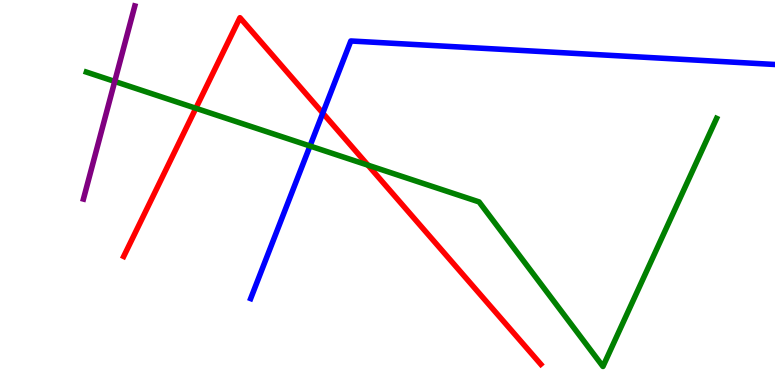[{'lines': ['blue', 'red'], 'intersections': [{'x': 4.16, 'y': 7.06}]}, {'lines': ['green', 'red'], 'intersections': [{'x': 2.53, 'y': 7.19}, {'x': 4.75, 'y': 5.71}]}, {'lines': ['purple', 'red'], 'intersections': []}, {'lines': ['blue', 'green'], 'intersections': [{'x': 4.0, 'y': 6.21}]}, {'lines': ['blue', 'purple'], 'intersections': []}, {'lines': ['green', 'purple'], 'intersections': [{'x': 1.48, 'y': 7.88}]}]